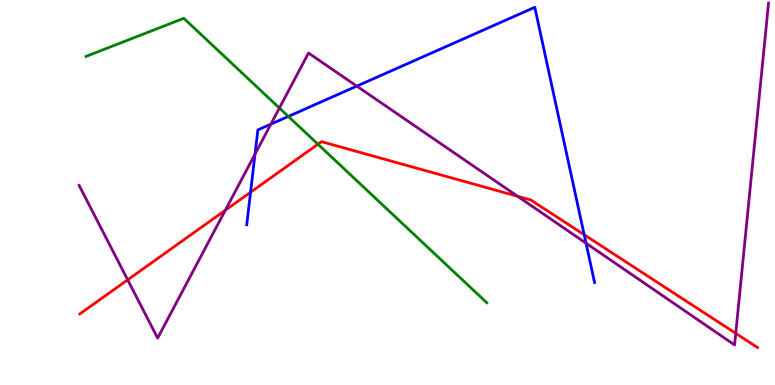[{'lines': ['blue', 'red'], 'intersections': [{'x': 3.23, 'y': 5.01}, {'x': 7.54, 'y': 3.9}]}, {'lines': ['green', 'red'], 'intersections': [{'x': 4.1, 'y': 6.25}]}, {'lines': ['purple', 'red'], 'intersections': [{'x': 1.65, 'y': 2.73}, {'x': 2.91, 'y': 4.54}, {'x': 6.68, 'y': 4.9}, {'x': 9.49, 'y': 1.34}]}, {'lines': ['blue', 'green'], 'intersections': [{'x': 3.72, 'y': 6.98}]}, {'lines': ['blue', 'purple'], 'intersections': [{'x': 3.29, 'y': 6.0}, {'x': 3.5, 'y': 6.77}, {'x': 4.6, 'y': 7.76}, {'x': 7.56, 'y': 3.68}]}, {'lines': ['green', 'purple'], 'intersections': [{'x': 3.61, 'y': 7.19}]}]